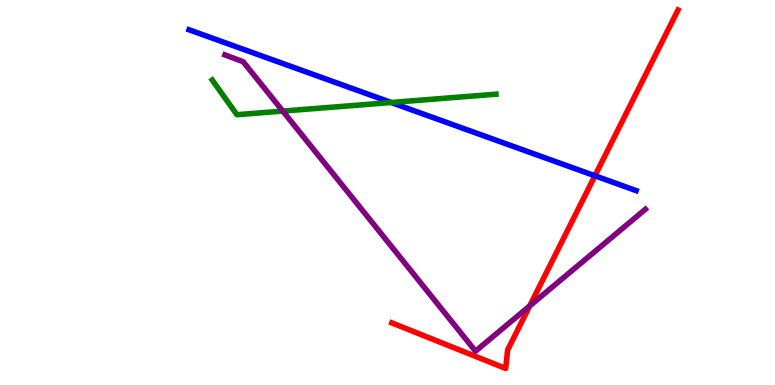[{'lines': ['blue', 'red'], 'intersections': [{'x': 7.68, 'y': 5.43}]}, {'lines': ['green', 'red'], 'intersections': []}, {'lines': ['purple', 'red'], 'intersections': [{'x': 6.84, 'y': 2.05}]}, {'lines': ['blue', 'green'], 'intersections': [{'x': 5.05, 'y': 7.34}]}, {'lines': ['blue', 'purple'], 'intersections': []}, {'lines': ['green', 'purple'], 'intersections': [{'x': 3.65, 'y': 7.11}]}]